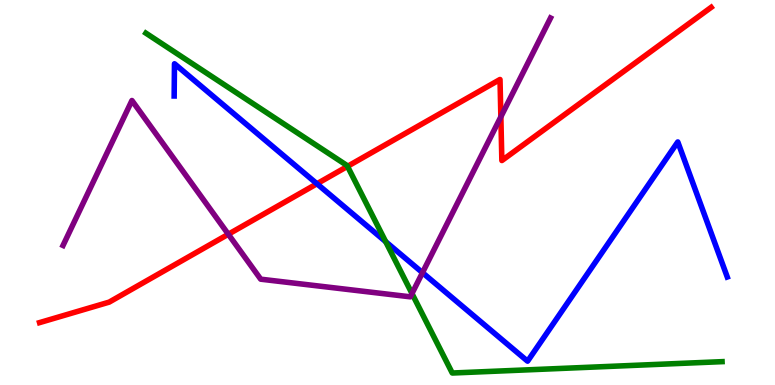[{'lines': ['blue', 'red'], 'intersections': [{'x': 4.09, 'y': 5.23}]}, {'lines': ['green', 'red'], 'intersections': [{'x': 4.48, 'y': 5.68}]}, {'lines': ['purple', 'red'], 'intersections': [{'x': 2.95, 'y': 3.92}, {'x': 6.46, 'y': 6.97}]}, {'lines': ['blue', 'green'], 'intersections': [{'x': 4.98, 'y': 3.72}]}, {'lines': ['blue', 'purple'], 'intersections': [{'x': 5.45, 'y': 2.92}]}, {'lines': ['green', 'purple'], 'intersections': [{'x': 5.32, 'y': 2.38}]}]